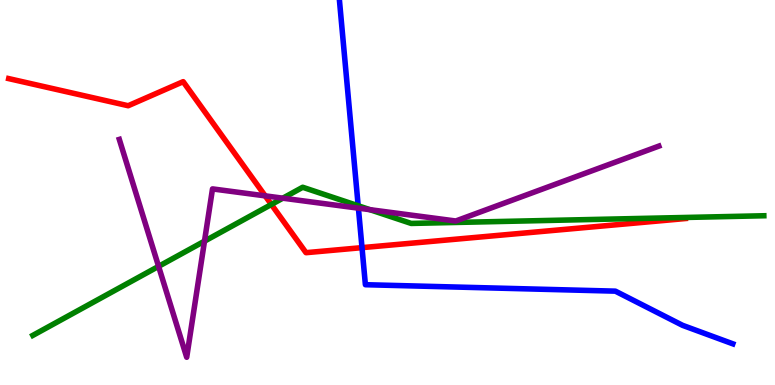[{'lines': ['blue', 'red'], 'intersections': [{'x': 4.67, 'y': 3.57}]}, {'lines': ['green', 'red'], 'intersections': [{'x': 3.5, 'y': 4.69}]}, {'lines': ['purple', 'red'], 'intersections': [{'x': 3.42, 'y': 4.91}]}, {'lines': ['blue', 'green'], 'intersections': [{'x': 4.62, 'y': 4.66}]}, {'lines': ['blue', 'purple'], 'intersections': [{'x': 4.62, 'y': 4.59}]}, {'lines': ['green', 'purple'], 'intersections': [{'x': 2.05, 'y': 3.08}, {'x': 2.64, 'y': 3.74}, {'x': 3.65, 'y': 4.85}, {'x': 4.77, 'y': 4.55}]}]